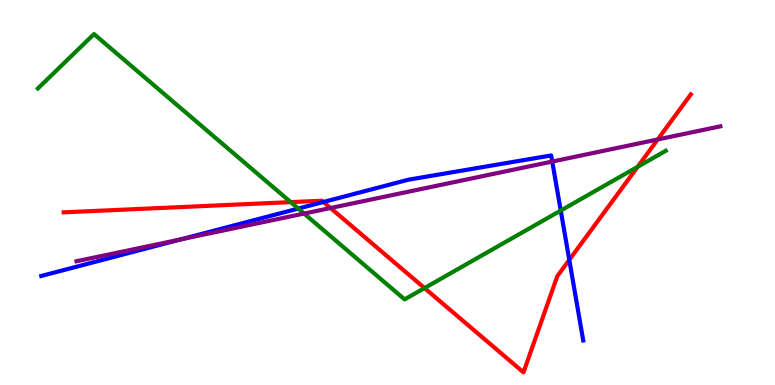[{'lines': ['blue', 'red'], 'intersections': [{'x': 4.17, 'y': 4.75}, {'x': 7.35, 'y': 3.25}]}, {'lines': ['green', 'red'], 'intersections': [{'x': 3.75, 'y': 4.75}, {'x': 5.48, 'y': 2.52}, {'x': 8.23, 'y': 5.67}]}, {'lines': ['purple', 'red'], 'intersections': [{'x': 4.26, 'y': 4.6}, {'x': 8.49, 'y': 6.38}]}, {'lines': ['blue', 'green'], 'intersections': [{'x': 3.85, 'y': 4.58}, {'x': 7.24, 'y': 4.53}]}, {'lines': ['blue', 'purple'], 'intersections': [{'x': 2.33, 'y': 3.78}, {'x': 7.13, 'y': 5.8}]}, {'lines': ['green', 'purple'], 'intersections': [{'x': 3.92, 'y': 4.45}]}]